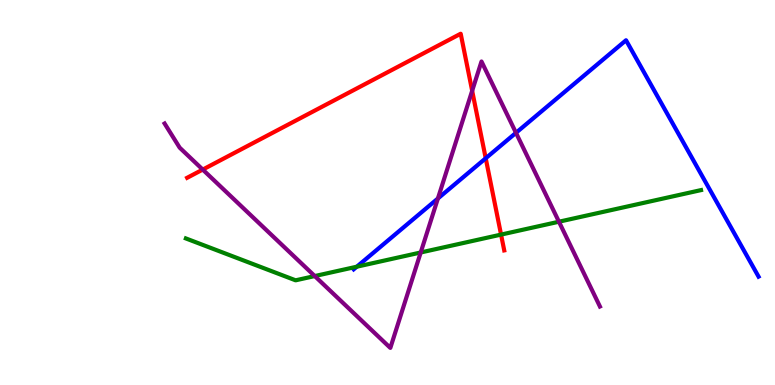[{'lines': ['blue', 'red'], 'intersections': [{'x': 6.27, 'y': 5.89}]}, {'lines': ['green', 'red'], 'intersections': [{'x': 6.47, 'y': 3.91}]}, {'lines': ['purple', 'red'], 'intersections': [{'x': 2.62, 'y': 5.6}, {'x': 6.09, 'y': 7.64}]}, {'lines': ['blue', 'green'], 'intersections': [{'x': 4.6, 'y': 3.07}]}, {'lines': ['blue', 'purple'], 'intersections': [{'x': 5.65, 'y': 4.84}, {'x': 6.66, 'y': 6.55}]}, {'lines': ['green', 'purple'], 'intersections': [{'x': 4.06, 'y': 2.83}, {'x': 5.43, 'y': 3.44}, {'x': 7.21, 'y': 4.24}]}]